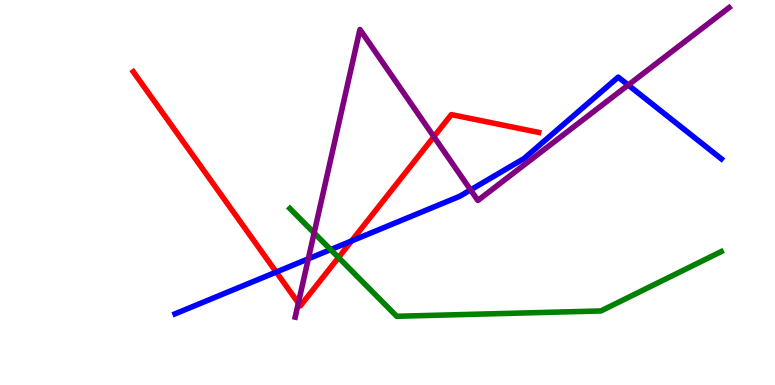[{'lines': ['blue', 'red'], 'intersections': [{'x': 3.56, 'y': 2.93}, {'x': 4.54, 'y': 3.74}]}, {'lines': ['green', 'red'], 'intersections': [{'x': 4.37, 'y': 3.31}]}, {'lines': ['purple', 'red'], 'intersections': [{'x': 3.85, 'y': 2.13}, {'x': 5.6, 'y': 6.45}]}, {'lines': ['blue', 'green'], 'intersections': [{'x': 4.27, 'y': 3.52}]}, {'lines': ['blue', 'purple'], 'intersections': [{'x': 3.98, 'y': 3.28}, {'x': 6.07, 'y': 5.07}, {'x': 8.11, 'y': 7.79}]}, {'lines': ['green', 'purple'], 'intersections': [{'x': 4.05, 'y': 3.95}]}]